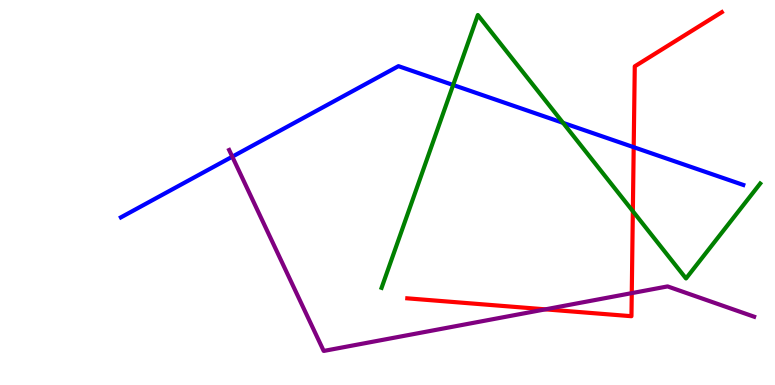[{'lines': ['blue', 'red'], 'intersections': [{'x': 8.18, 'y': 6.18}]}, {'lines': ['green', 'red'], 'intersections': [{'x': 8.17, 'y': 4.51}]}, {'lines': ['purple', 'red'], 'intersections': [{'x': 7.04, 'y': 1.97}, {'x': 8.15, 'y': 2.39}]}, {'lines': ['blue', 'green'], 'intersections': [{'x': 5.85, 'y': 7.79}, {'x': 7.27, 'y': 6.81}]}, {'lines': ['blue', 'purple'], 'intersections': [{'x': 3.0, 'y': 5.93}]}, {'lines': ['green', 'purple'], 'intersections': []}]